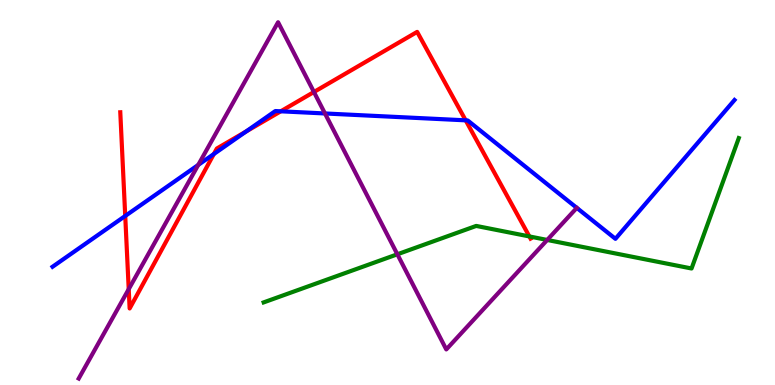[{'lines': ['blue', 'red'], 'intersections': [{'x': 1.62, 'y': 4.39}, {'x': 2.76, 'y': 6.0}, {'x': 3.17, 'y': 6.58}, {'x': 3.62, 'y': 7.11}, {'x': 6.01, 'y': 6.87}]}, {'lines': ['green', 'red'], 'intersections': [{'x': 6.83, 'y': 3.86}]}, {'lines': ['purple', 'red'], 'intersections': [{'x': 1.66, 'y': 2.49}, {'x': 4.05, 'y': 7.61}]}, {'lines': ['blue', 'green'], 'intersections': []}, {'lines': ['blue', 'purple'], 'intersections': [{'x': 2.56, 'y': 5.72}, {'x': 4.19, 'y': 7.05}]}, {'lines': ['green', 'purple'], 'intersections': [{'x': 5.13, 'y': 3.4}, {'x': 7.06, 'y': 3.77}]}]